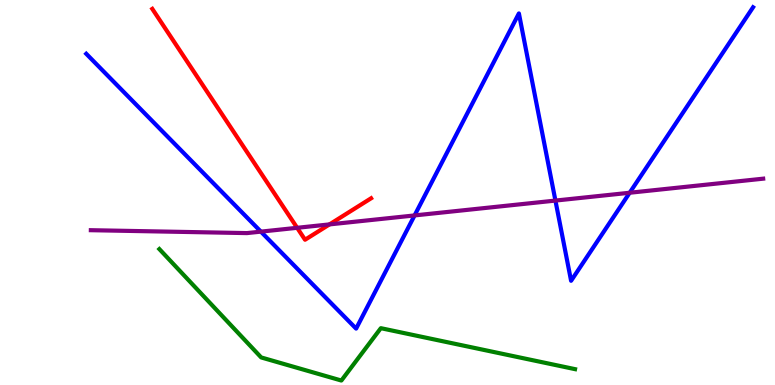[{'lines': ['blue', 'red'], 'intersections': []}, {'lines': ['green', 'red'], 'intersections': []}, {'lines': ['purple', 'red'], 'intersections': [{'x': 3.83, 'y': 4.08}, {'x': 4.25, 'y': 4.17}]}, {'lines': ['blue', 'green'], 'intersections': []}, {'lines': ['blue', 'purple'], 'intersections': [{'x': 3.37, 'y': 3.98}, {'x': 5.35, 'y': 4.4}, {'x': 7.17, 'y': 4.79}, {'x': 8.12, 'y': 4.99}]}, {'lines': ['green', 'purple'], 'intersections': []}]